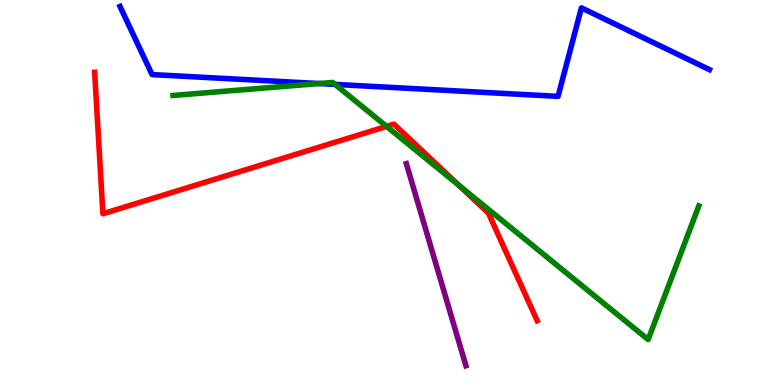[{'lines': ['blue', 'red'], 'intersections': []}, {'lines': ['green', 'red'], 'intersections': [{'x': 4.99, 'y': 6.72}, {'x': 5.92, 'y': 5.19}]}, {'lines': ['purple', 'red'], 'intersections': []}, {'lines': ['blue', 'green'], 'intersections': [{'x': 4.12, 'y': 7.83}, {'x': 4.32, 'y': 7.81}]}, {'lines': ['blue', 'purple'], 'intersections': []}, {'lines': ['green', 'purple'], 'intersections': []}]